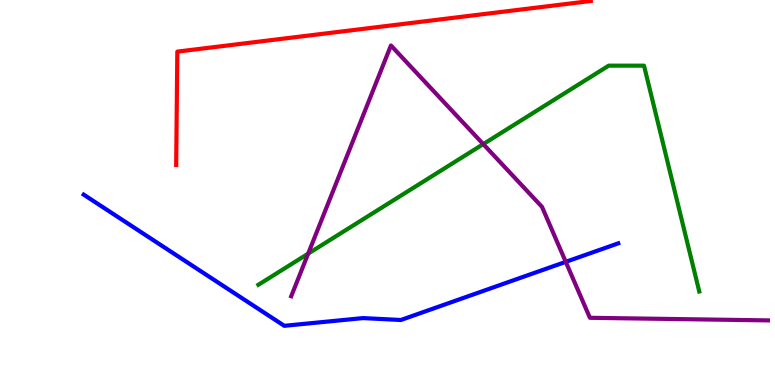[{'lines': ['blue', 'red'], 'intersections': []}, {'lines': ['green', 'red'], 'intersections': []}, {'lines': ['purple', 'red'], 'intersections': []}, {'lines': ['blue', 'green'], 'intersections': []}, {'lines': ['blue', 'purple'], 'intersections': [{'x': 7.3, 'y': 3.2}]}, {'lines': ['green', 'purple'], 'intersections': [{'x': 3.98, 'y': 3.41}, {'x': 6.24, 'y': 6.26}]}]